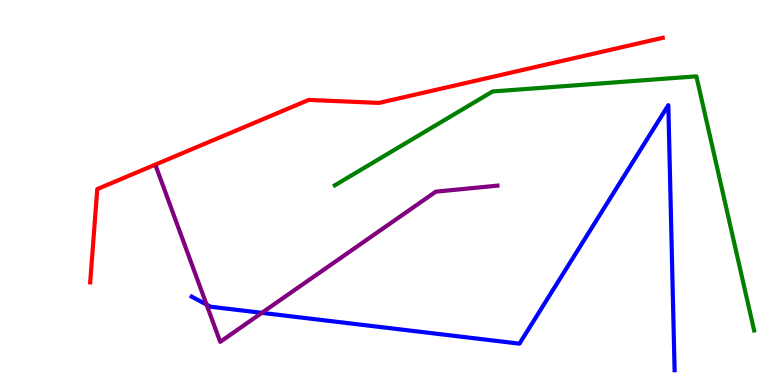[{'lines': ['blue', 'red'], 'intersections': []}, {'lines': ['green', 'red'], 'intersections': []}, {'lines': ['purple', 'red'], 'intersections': []}, {'lines': ['blue', 'green'], 'intersections': []}, {'lines': ['blue', 'purple'], 'intersections': [{'x': 2.67, 'y': 2.09}, {'x': 3.38, 'y': 1.87}]}, {'lines': ['green', 'purple'], 'intersections': []}]